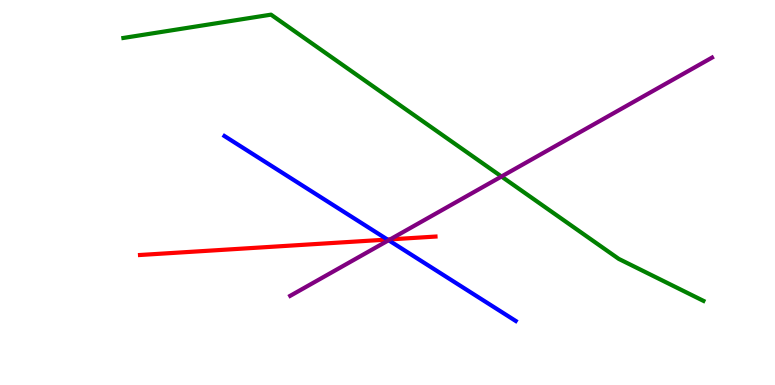[{'lines': ['blue', 'red'], 'intersections': [{'x': 5.0, 'y': 3.78}]}, {'lines': ['green', 'red'], 'intersections': []}, {'lines': ['purple', 'red'], 'intersections': [{'x': 5.03, 'y': 3.78}]}, {'lines': ['blue', 'green'], 'intersections': []}, {'lines': ['blue', 'purple'], 'intersections': [{'x': 5.01, 'y': 3.76}]}, {'lines': ['green', 'purple'], 'intersections': [{'x': 6.47, 'y': 5.42}]}]